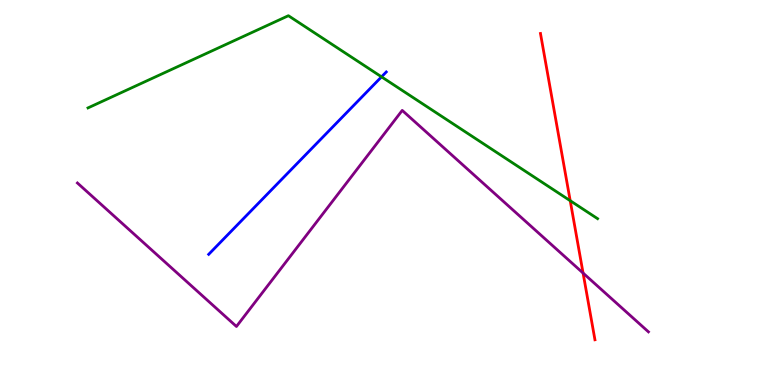[{'lines': ['blue', 'red'], 'intersections': []}, {'lines': ['green', 'red'], 'intersections': [{'x': 7.36, 'y': 4.79}]}, {'lines': ['purple', 'red'], 'intersections': [{'x': 7.52, 'y': 2.91}]}, {'lines': ['blue', 'green'], 'intersections': [{'x': 4.92, 'y': 8.0}]}, {'lines': ['blue', 'purple'], 'intersections': []}, {'lines': ['green', 'purple'], 'intersections': []}]